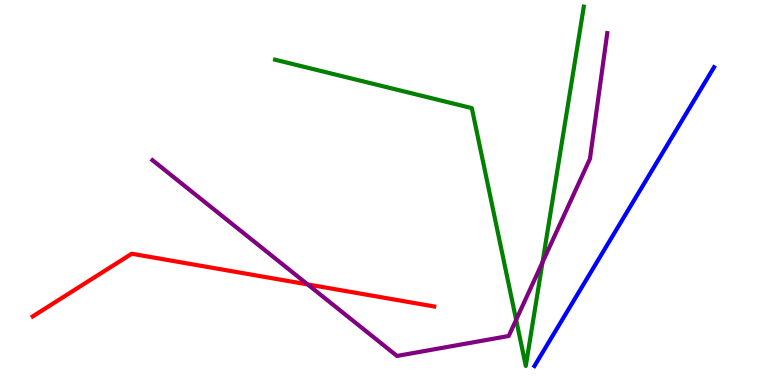[{'lines': ['blue', 'red'], 'intersections': []}, {'lines': ['green', 'red'], 'intersections': []}, {'lines': ['purple', 'red'], 'intersections': [{'x': 3.97, 'y': 2.61}]}, {'lines': ['blue', 'green'], 'intersections': []}, {'lines': ['blue', 'purple'], 'intersections': []}, {'lines': ['green', 'purple'], 'intersections': [{'x': 6.66, 'y': 1.69}, {'x': 7.0, 'y': 3.19}]}]